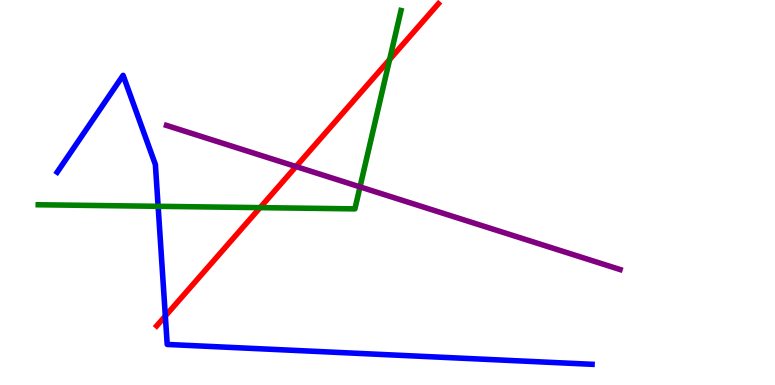[{'lines': ['blue', 'red'], 'intersections': [{'x': 2.13, 'y': 1.79}]}, {'lines': ['green', 'red'], 'intersections': [{'x': 3.36, 'y': 4.61}, {'x': 5.03, 'y': 8.45}]}, {'lines': ['purple', 'red'], 'intersections': [{'x': 3.82, 'y': 5.67}]}, {'lines': ['blue', 'green'], 'intersections': [{'x': 2.04, 'y': 4.64}]}, {'lines': ['blue', 'purple'], 'intersections': []}, {'lines': ['green', 'purple'], 'intersections': [{'x': 4.65, 'y': 5.15}]}]